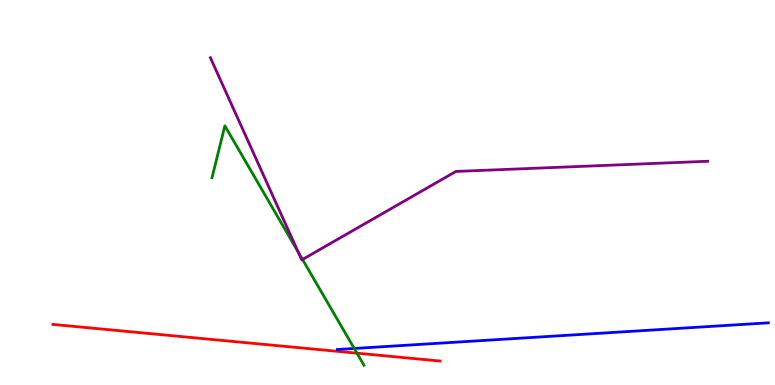[{'lines': ['blue', 'red'], 'intersections': []}, {'lines': ['green', 'red'], 'intersections': [{'x': 4.61, 'y': 0.826}]}, {'lines': ['purple', 'red'], 'intersections': []}, {'lines': ['blue', 'green'], 'intersections': [{'x': 4.57, 'y': 0.949}]}, {'lines': ['blue', 'purple'], 'intersections': []}, {'lines': ['green', 'purple'], 'intersections': [{'x': 3.85, 'y': 3.45}, {'x': 3.9, 'y': 3.26}]}]